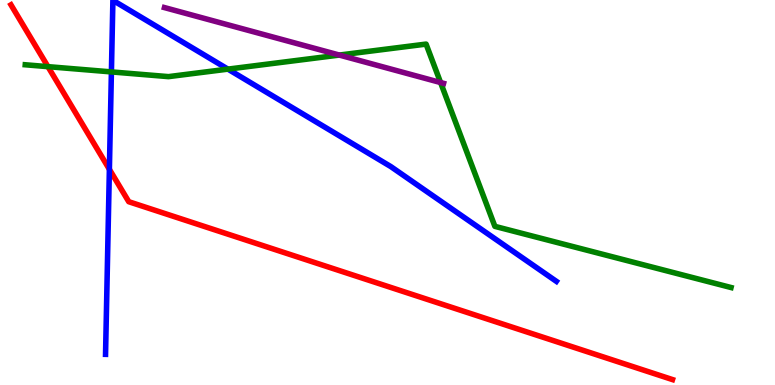[{'lines': ['blue', 'red'], 'intersections': [{'x': 1.41, 'y': 5.6}]}, {'lines': ['green', 'red'], 'intersections': [{'x': 0.619, 'y': 8.27}]}, {'lines': ['purple', 'red'], 'intersections': []}, {'lines': ['blue', 'green'], 'intersections': [{'x': 1.44, 'y': 8.13}, {'x': 2.94, 'y': 8.2}]}, {'lines': ['blue', 'purple'], 'intersections': []}, {'lines': ['green', 'purple'], 'intersections': [{'x': 4.38, 'y': 8.57}, {'x': 5.69, 'y': 7.86}]}]